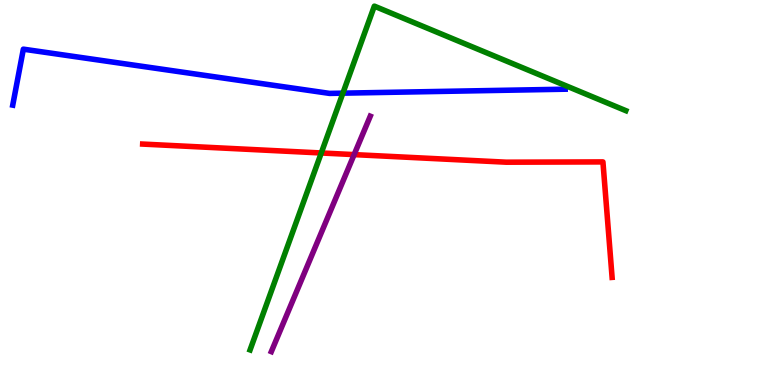[{'lines': ['blue', 'red'], 'intersections': []}, {'lines': ['green', 'red'], 'intersections': [{'x': 4.15, 'y': 6.03}]}, {'lines': ['purple', 'red'], 'intersections': [{'x': 4.57, 'y': 5.98}]}, {'lines': ['blue', 'green'], 'intersections': [{'x': 4.42, 'y': 7.58}]}, {'lines': ['blue', 'purple'], 'intersections': []}, {'lines': ['green', 'purple'], 'intersections': []}]